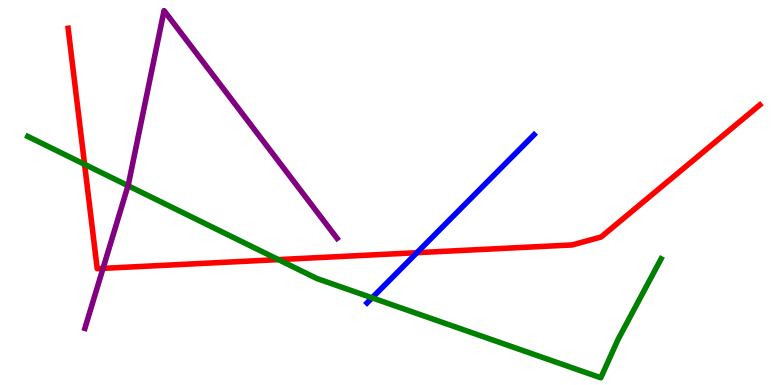[{'lines': ['blue', 'red'], 'intersections': [{'x': 5.38, 'y': 3.44}]}, {'lines': ['green', 'red'], 'intersections': [{'x': 1.09, 'y': 5.73}, {'x': 3.59, 'y': 3.26}]}, {'lines': ['purple', 'red'], 'intersections': [{'x': 1.33, 'y': 3.03}]}, {'lines': ['blue', 'green'], 'intersections': [{'x': 4.8, 'y': 2.26}]}, {'lines': ['blue', 'purple'], 'intersections': []}, {'lines': ['green', 'purple'], 'intersections': [{'x': 1.65, 'y': 5.18}]}]